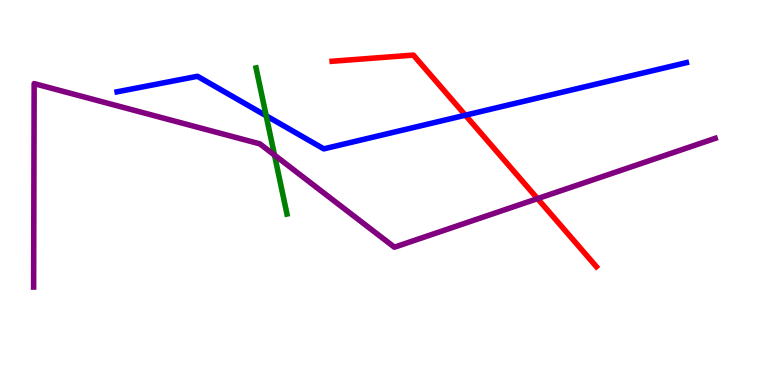[{'lines': ['blue', 'red'], 'intersections': [{'x': 6.0, 'y': 7.01}]}, {'lines': ['green', 'red'], 'intersections': []}, {'lines': ['purple', 'red'], 'intersections': [{'x': 6.94, 'y': 4.84}]}, {'lines': ['blue', 'green'], 'intersections': [{'x': 3.43, 'y': 6.99}]}, {'lines': ['blue', 'purple'], 'intersections': []}, {'lines': ['green', 'purple'], 'intersections': [{'x': 3.54, 'y': 5.97}]}]